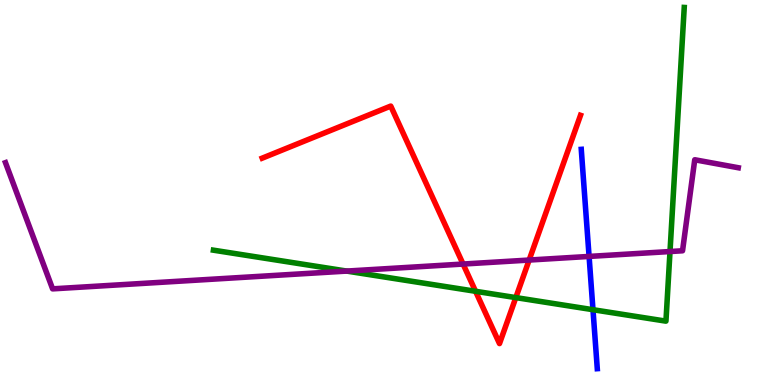[{'lines': ['blue', 'red'], 'intersections': []}, {'lines': ['green', 'red'], 'intersections': [{'x': 6.14, 'y': 2.43}, {'x': 6.66, 'y': 2.27}]}, {'lines': ['purple', 'red'], 'intersections': [{'x': 5.98, 'y': 3.14}, {'x': 6.83, 'y': 3.25}]}, {'lines': ['blue', 'green'], 'intersections': [{'x': 7.65, 'y': 1.96}]}, {'lines': ['blue', 'purple'], 'intersections': [{'x': 7.6, 'y': 3.34}]}, {'lines': ['green', 'purple'], 'intersections': [{'x': 4.47, 'y': 2.96}, {'x': 8.65, 'y': 3.47}]}]